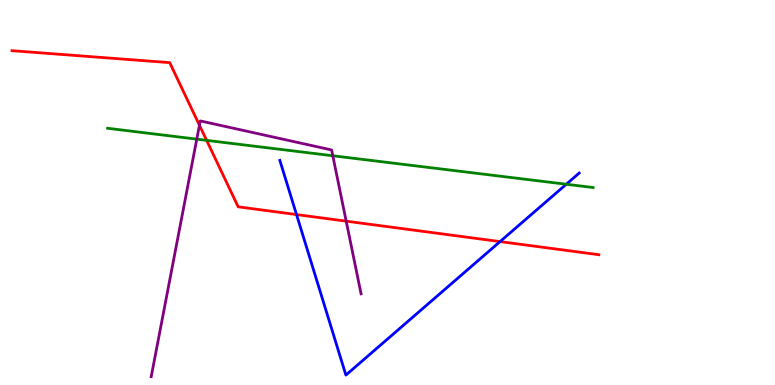[{'lines': ['blue', 'red'], 'intersections': [{'x': 3.83, 'y': 4.43}, {'x': 6.45, 'y': 3.72}]}, {'lines': ['green', 'red'], 'intersections': [{'x': 2.67, 'y': 6.35}]}, {'lines': ['purple', 'red'], 'intersections': [{'x': 2.57, 'y': 6.75}, {'x': 4.47, 'y': 4.26}]}, {'lines': ['blue', 'green'], 'intersections': [{'x': 7.31, 'y': 5.21}]}, {'lines': ['blue', 'purple'], 'intersections': []}, {'lines': ['green', 'purple'], 'intersections': [{'x': 2.54, 'y': 6.39}, {'x': 4.29, 'y': 5.95}]}]